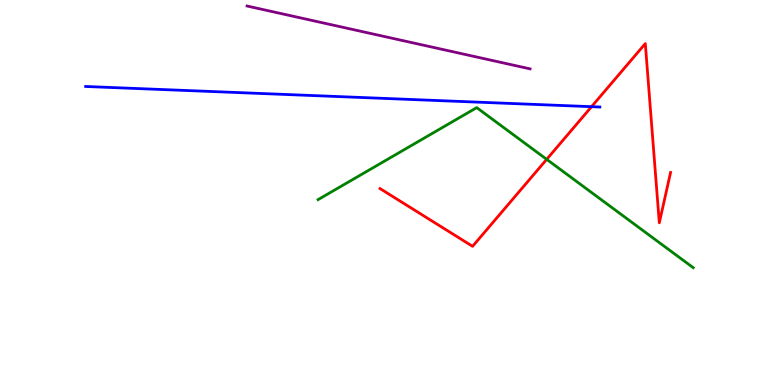[{'lines': ['blue', 'red'], 'intersections': [{'x': 7.63, 'y': 7.23}]}, {'lines': ['green', 'red'], 'intersections': [{'x': 7.05, 'y': 5.86}]}, {'lines': ['purple', 'red'], 'intersections': []}, {'lines': ['blue', 'green'], 'intersections': []}, {'lines': ['blue', 'purple'], 'intersections': []}, {'lines': ['green', 'purple'], 'intersections': []}]